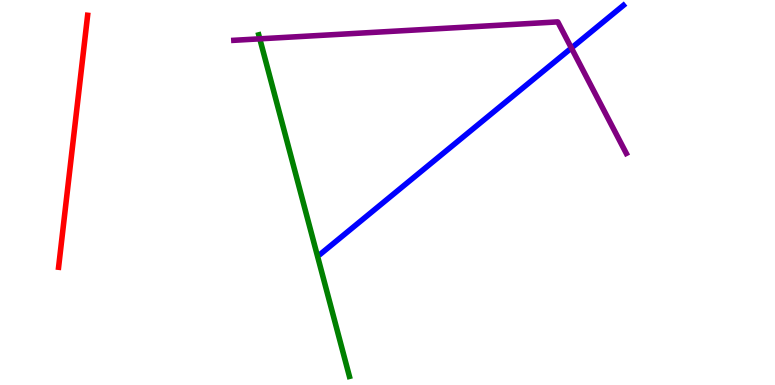[{'lines': ['blue', 'red'], 'intersections': []}, {'lines': ['green', 'red'], 'intersections': []}, {'lines': ['purple', 'red'], 'intersections': []}, {'lines': ['blue', 'green'], 'intersections': []}, {'lines': ['blue', 'purple'], 'intersections': [{'x': 7.37, 'y': 8.75}]}, {'lines': ['green', 'purple'], 'intersections': [{'x': 3.35, 'y': 8.99}]}]